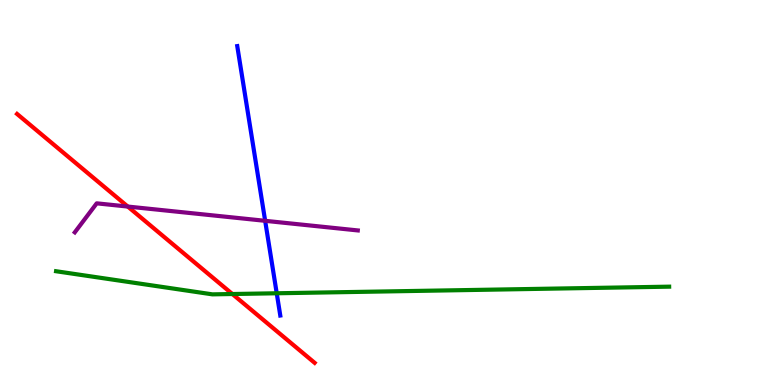[{'lines': ['blue', 'red'], 'intersections': []}, {'lines': ['green', 'red'], 'intersections': [{'x': 3.0, 'y': 2.36}]}, {'lines': ['purple', 'red'], 'intersections': [{'x': 1.65, 'y': 4.63}]}, {'lines': ['blue', 'green'], 'intersections': [{'x': 3.57, 'y': 2.38}]}, {'lines': ['blue', 'purple'], 'intersections': [{'x': 3.42, 'y': 4.26}]}, {'lines': ['green', 'purple'], 'intersections': []}]